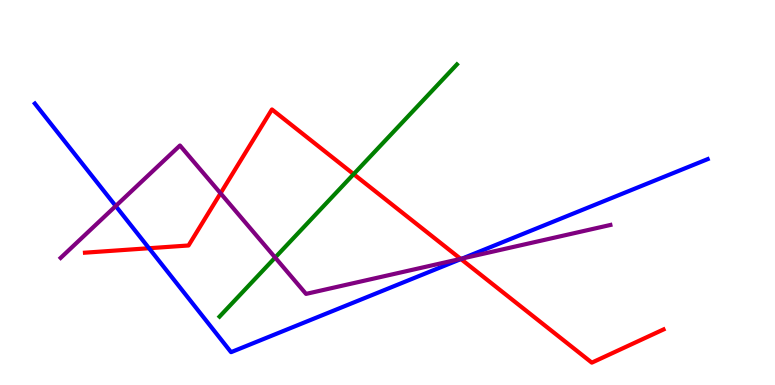[{'lines': ['blue', 'red'], 'intersections': [{'x': 1.92, 'y': 3.55}, {'x': 5.95, 'y': 3.27}]}, {'lines': ['green', 'red'], 'intersections': [{'x': 4.56, 'y': 5.48}]}, {'lines': ['purple', 'red'], 'intersections': [{'x': 2.85, 'y': 4.98}, {'x': 5.94, 'y': 3.28}]}, {'lines': ['blue', 'green'], 'intersections': []}, {'lines': ['blue', 'purple'], 'intersections': [{'x': 1.49, 'y': 4.65}, {'x': 5.97, 'y': 3.29}]}, {'lines': ['green', 'purple'], 'intersections': [{'x': 3.55, 'y': 3.31}]}]